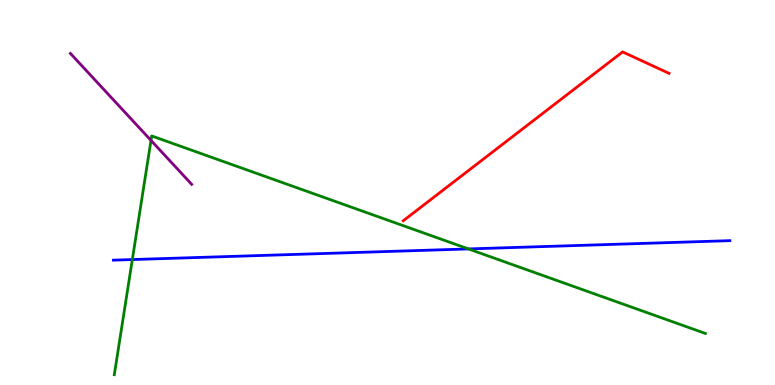[{'lines': ['blue', 'red'], 'intersections': []}, {'lines': ['green', 'red'], 'intersections': []}, {'lines': ['purple', 'red'], 'intersections': []}, {'lines': ['blue', 'green'], 'intersections': [{'x': 1.71, 'y': 3.26}, {'x': 6.04, 'y': 3.53}]}, {'lines': ['blue', 'purple'], 'intersections': []}, {'lines': ['green', 'purple'], 'intersections': [{'x': 1.95, 'y': 6.35}]}]